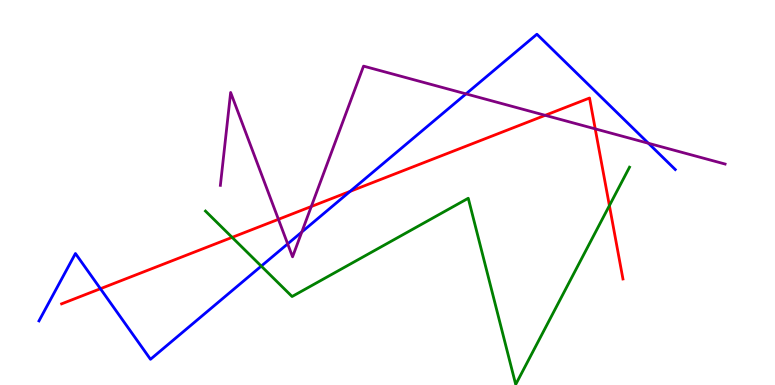[{'lines': ['blue', 'red'], 'intersections': [{'x': 1.3, 'y': 2.5}, {'x': 4.52, 'y': 5.03}]}, {'lines': ['green', 'red'], 'intersections': [{'x': 3.0, 'y': 3.83}, {'x': 7.86, 'y': 4.66}]}, {'lines': ['purple', 'red'], 'intersections': [{'x': 3.59, 'y': 4.3}, {'x': 4.02, 'y': 4.64}, {'x': 7.03, 'y': 7.0}, {'x': 7.68, 'y': 6.65}]}, {'lines': ['blue', 'green'], 'intersections': [{'x': 3.37, 'y': 3.09}]}, {'lines': ['blue', 'purple'], 'intersections': [{'x': 3.71, 'y': 3.67}, {'x': 3.89, 'y': 3.97}, {'x': 6.01, 'y': 7.56}, {'x': 8.37, 'y': 6.28}]}, {'lines': ['green', 'purple'], 'intersections': []}]